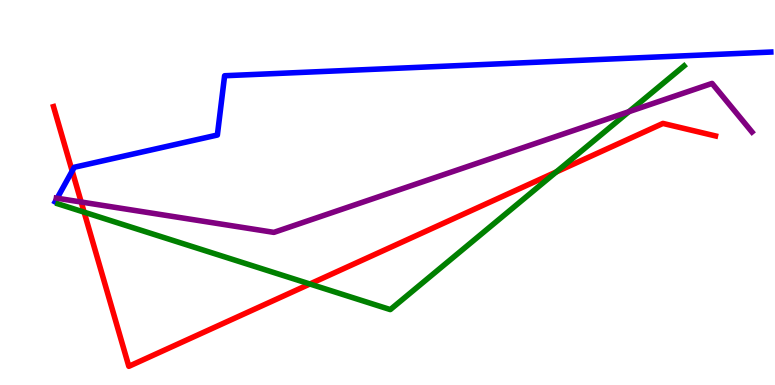[{'lines': ['blue', 'red'], 'intersections': [{'x': 0.931, 'y': 5.56}]}, {'lines': ['green', 'red'], 'intersections': [{'x': 1.09, 'y': 4.49}, {'x': 4.0, 'y': 2.62}, {'x': 7.18, 'y': 5.53}]}, {'lines': ['purple', 'red'], 'intersections': [{'x': 1.05, 'y': 4.75}]}, {'lines': ['blue', 'green'], 'intersections': []}, {'lines': ['blue', 'purple'], 'intersections': [{'x': 0.737, 'y': 4.85}]}, {'lines': ['green', 'purple'], 'intersections': [{'x': 8.11, 'y': 7.1}]}]